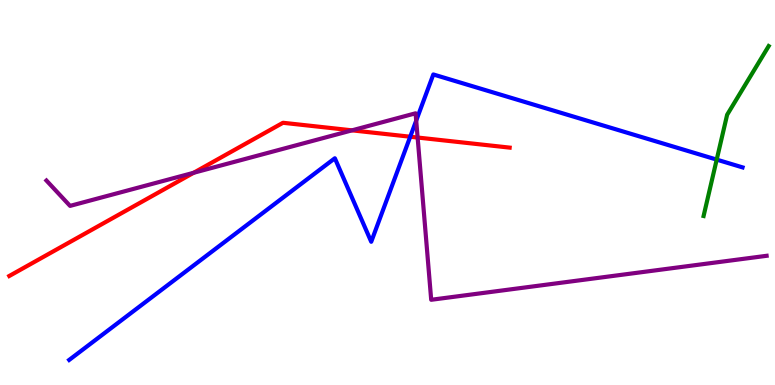[{'lines': ['blue', 'red'], 'intersections': [{'x': 5.29, 'y': 6.45}]}, {'lines': ['green', 'red'], 'intersections': []}, {'lines': ['purple', 'red'], 'intersections': [{'x': 2.5, 'y': 5.51}, {'x': 4.54, 'y': 6.61}, {'x': 5.39, 'y': 6.43}]}, {'lines': ['blue', 'green'], 'intersections': [{'x': 9.25, 'y': 5.85}]}, {'lines': ['blue', 'purple'], 'intersections': [{'x': 5.37, 'y': 6.87}]}, {'lines': ['green', 'purple'], 'intersections': []}]